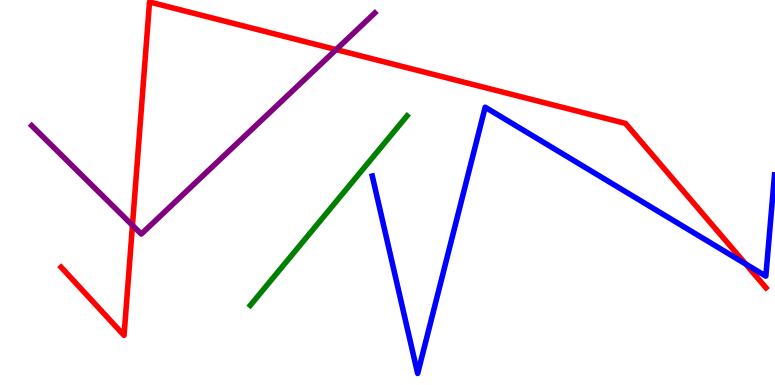[{'lines': ['blue', 'red'], 'intersections': [{'x': 9.62, 'y': 3.14}]}, {'lines': ['green', 'red'], 'intersections': []}, {'lines': ['purple', 'red'], 'intersections': [{'x': 1.71, 'y': 4.15}, {'x': 4.34, 'y': 8.71}]}, {'lines': ['blue', 'green'], 'intersections': []}, {'lines': ['blue', 'purple'], 'intersections': []}, {'lines': ['green', 'purple'], 'intersections': []}]